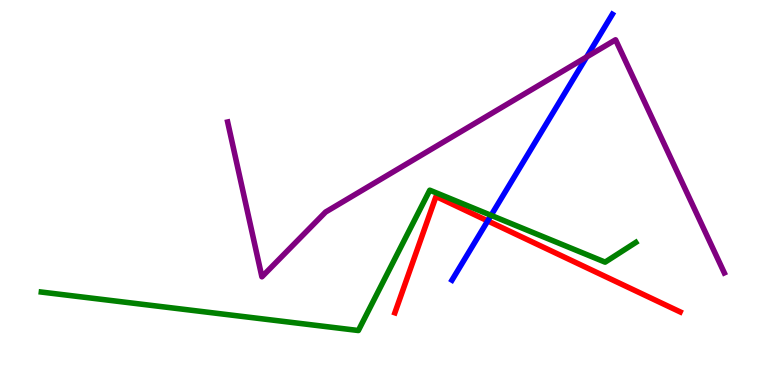[{'lines': ['blue', 'red'], 'intersections': [{'x': 6.29, 'y': 4.26}]}, {'lines': ['green', 'red'], 'intersections': []}, {'lines': ['purple', 'red'], 'intersections': []}, {'lines': ['blue', 'green'], 'intersections': [{'x': 6.34, 'y': 4.41}]}, {'lines': ['blue', 'purple'], 'intersections': [{'x': 7.57, 'y': 8.52}]}, {'lines': ['green', 'purple'], 'intersections': []}]